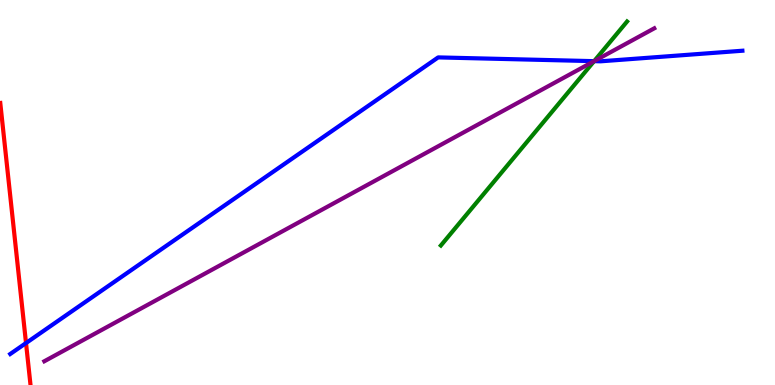[{'lines': ['blue', 'red'], 'intersections': [{'x': 0.336, 'y': 1.09}]}, {'lines': ['green', 'red'], 'intersections': []}, {'lines': ['purple', 'red'], 'intersections': []}, {'lines': ['blue', 'green'], 'intersections': [{'x': 7.67, 'y': 8.41}]}, {'lines': ['blue', 'purple'], 'intersections': [{'x': 7.67, 'y': 8.41}]}, {'lines': ['green', 'purple'], 'intersections': [{'x': 7.67, 'y': 8.41}]}]